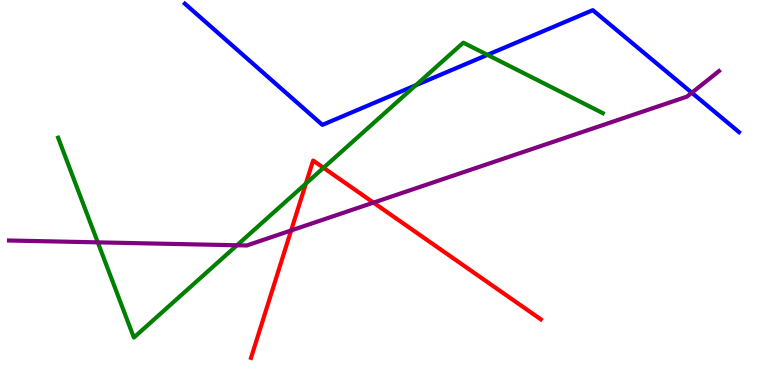[{'lines': ['blue', 'red'], 'intersections': []}, {'lines': ['green', 'red'], 'intersections': [{'x': 3.95, 'y': 5.23}, {'x': 4.17, 'y': 5.64}]}, {'lines': ['purple', 'red'], 'intersections': [{'x': 3.76, 'y': 4.01}, {'x': 4.82, 'y': 4.74}]}, {'lines': ['blue', 'green'], 'intersections': [{'x': 5.36, 'y': 7.79}, {'x': 6.29, 'y': 8.58}]}, {'lines': ['blue', 'purple'], 'intersections': [{'x': 8.93, 'y': 7.59}]}, {'lines': ['green', 'purple'], 'intersections': [{'x': 1.26, 'y': 3.71}, {'x': 3.06, 'y': 3.63}]}]